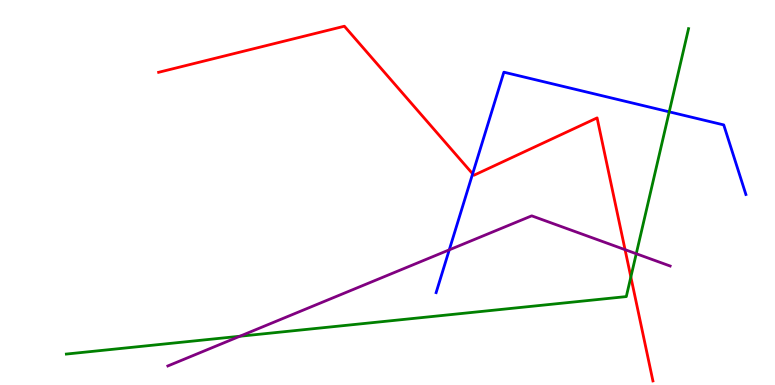[{'lines': ['blue', 'red'], 'intersections': [{'x': 6.1, 'y': 5.49}]}, {'lines': ['green', 'red'], 'intersections': [{'x': 8.14, 'y': 2.81}]}, {'lines': ['purple', 'red'], 'intersections': [{'x': 8.07, 'y': 3.52}]}, {'lines': ['blue', 'green'], 'intersections': [{'x': 8.64, 'y': 7.1}]}, {'lines': ['blue', 'purple'], 'intersections': [{'x': 5.8, 'y': 3.51}]}, {'lines': ['green', 'purple'], 'intersections': [{'x': 3.09, 'y': 1.27}, {'x': 8.21, 'y': 3.41}]}]